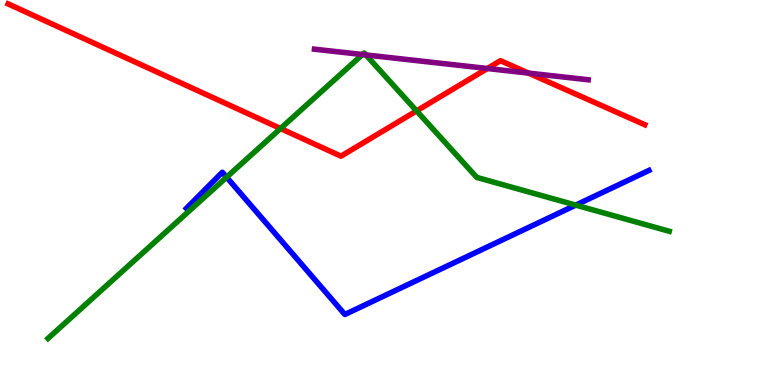[{'lines': ['blue', 'red'], 'intersections': []}, {'lines': ['green', 'red'], 'intersections': [{'x': 3.62, 'y': 6.66}, {'x': 5.38, 'y': 7.12}]}, {'lines': ['purple', 'red'], 'intersections': [{'x': 6.29, 'y': 8.22}, {'x': 6.82, 'y': 8.1}]}, {'lines': ['blue', 'green'], 'intersections': [{'x': 2.92, 'y': 5.4}, {'x': 7.43, 'y': 4.67}]}, {'lines': ['blue', 'purple'], 'intersections': []}, {'lines': ['green', 'purple'], 'intersections': [{'x': 4.68, 'y': 8.58}, {'x': 4.72, 'y': 8.57}]}]